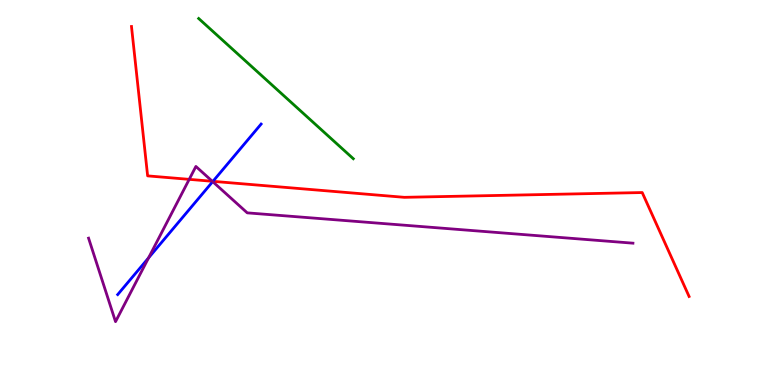[{'lines': ['blue', 'red'], 'intersections': [{'x': 2.75, 'y': 5.29}]}, {'lines': ['green', 'red'], 'intersections': []}, {'lines': ['purple', 'red'], 'intersections': [{'x': 2.44, 'y': 5.34}, {'x': 2.74, 'y': 5.29}]}, {'lines': ['blue', 'green'], 'intersections': []}, {'lines': ['blue', 'purple'], 'intersections': [{'x': 1.92, 'y': 3.3}, {'x': 2.74, 'y': 5.28}]}, {'lines': ['green', 'purple'], 'intersections': []}]